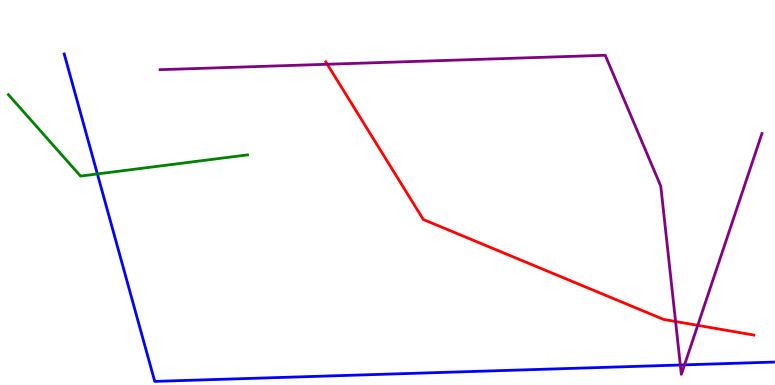[{'lines': ['blue', 'red'], 'intersections': []}, {'lines': ['green', 'red'], 'intersections': []}, {'lines': ['purple', 'red'], 'intersections': [{'x': 4.22, 'y': 8.33}, {'x': 8.72, 'y': 1.65}, {'x': 9.0, 'y': 1.55}]}, {'lines': ['blue', 'green'], 'intersections': [{'x': 1.26, 'y': 5.48}]}, {'lines': ['blue', 'purple'], 'intersections': [{'x': 8.78, 'y': 0.52}, {'x': 8.83, 'y': 0.523}]}, {'lines': ['green', 'purple'], 'intersections': []}]